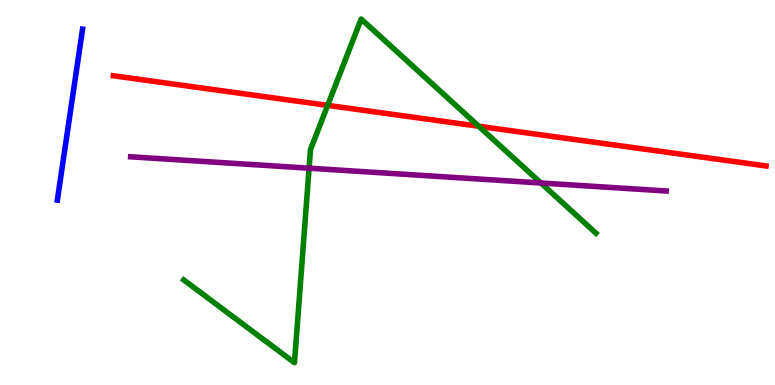[{'lines': ['blue', 'red'], 'intersections': []}, {'lines': ['green', 'red'], 'intersections': [{'x': 4.23, 'y': 7.26}, {'x': 6.18, 'y': 6.72}]}, {'lines': ['purple', 'red'], 'intersections': []}, {'lines': ['blue', 'green'], 'intersections': []}, {'lines': ['blue', 'purple'], 'intersections': []}, {'lines': ['green', 'purple'], 'intersections': [{'x': 3.99, 'y': 5.63}, {'x': 6.98, 'y': 5.25}]}]